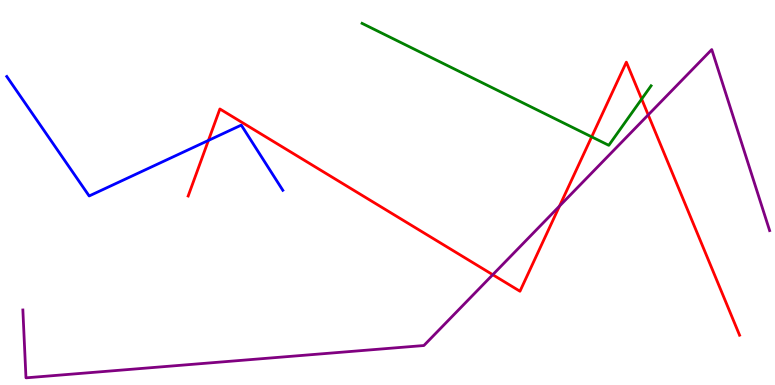[{'lines': ['blue', 'red'], 'intersections': [{'x': 2.69, 'y': 6.35}]}, {'lines': ['green', 'red'], 'intersections': [{'x': 7.63, 'y': 6.45}, {'x': 8.28, 'y': 7.43}]}, {'lines': ['purple', 'red'], 'intersections': [{'x': 6.36, 'y': 2.86}, {'x': 7.22, 'y': 4.65}, {'x': 8.36, 'y': 7.02}]}, {'lines': ['blue', 'green'], 'intersections': []}, {'lines': ['blue', 'purple'], 'intersections': []}, {'lines': ['green', 'purple'], 'intersections': []}]